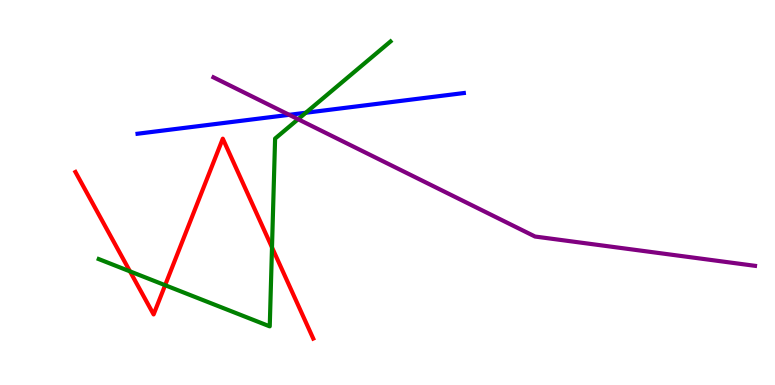[{'lines': ['blue', 'red'], 'intersections': []}, {'lines': ['green', 'red'], 'intersections': [{'x': 1.68, 'y': 2.95}, {'x': 2.13, 'y': 2.59}, {'x': 3.51, 'y': 3.57}]}, {'lines': ['purple', 'red'], 'intersections': []}, {'lines': ['blue', 'green'], 'intersections': [{'x': 3.95, 'y': 7.07}]}, {'lines': ['blue', 'purple'], 'intersections': [{'x': 3.73, 'y': 7.02}]}, {'lines': ['green', 'purple'], 'intersections': [{'x': 3.85, 'y': 6.9}]}]